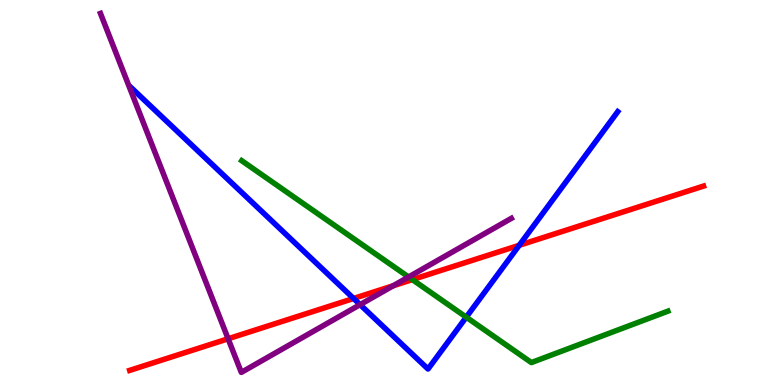[{'lines': ['blue', 'red'], 'intersections': [{'x': 4.56, 'y': 2.25}, {'x': 6.7, 'y': 3.63}]}, {'lines': ['green', 'red'], 'intersections': [{'x': 5.32, 'y': 2.74}]}, {'lines': ['purple', 'red'], 'intersections': [{'x': 2.94, 'y': 1.2}, {'x': 5.07, 'y': 2.58}]}, {'lines': ['blue', 'green'], 'intersections': [{'x': 6.02, 'y': 1.76}]}, {'lines': ['blue', 'purple'], 'intersections': [{'x': 4.65, 'y': 2.09}]}, {'lines': ['green', 'purple'], 'intersections': [{'x': 5.27, 'y': 2.81}]}]